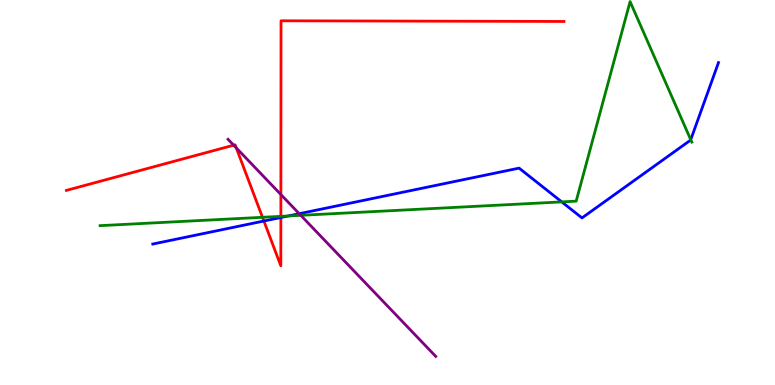[{'lines': ['blue', 'red'], 'intersections': [{'x': 3.41, 'y': 4.26}, {'x': 3.62, 'y': 4.35}]}, {'lines': ['green', 'red'], 'intersections': [{'x': 3.39, 'y': 4.36}, {'x': 3.62, 'y': 4.38}]}, {'lines': ['purple', 'red'], 'intersections': [{'x': 3.02, 'y': 6.23}, {'x': 3.05, 'y': 6.16}, {'x': 3.62, 'y': 4.95}]}, {'lines': ['blue', 'green'], 'intersections': [{'x': 3.72, 'y': 4.39}, {'x': 7.25, 'y': 4.76}, {'x': 8.91, 'y': 6.37}]}, {'lines': ['blue', 'purple'], 'intersections': [{'x': 3.86, 'y': 4.45}]}, {'lines': ['green', 'purple'], 'intersections': [{'x': 3.88, 'y': 4.41}]}]